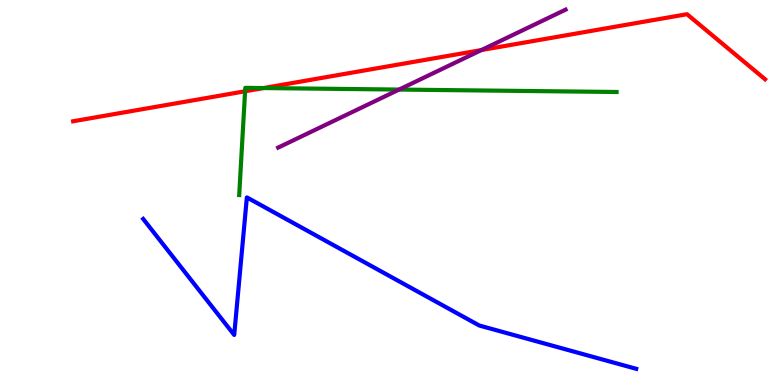[{'lines': ['blue', 'red'], 'intersections': []}, {'lines': ['green', 'red'], 'intersections': [{'x': 3.16, 'y': 7.63}, {'x': 3.4, 'y': 7.71}]}, {'lines': ['purple', 'red'], 'intersections': [{'x': 6.21, 'y': 8.7}]}, {'lines': ['blue', 'green'], 'intersections': []}, {'lines': ['blue', 'purple'], 'intersections': []}, {'lines': ['green', 'purple'], 'intersections': [{'x': 5.15, 'y': 7.67}]}]